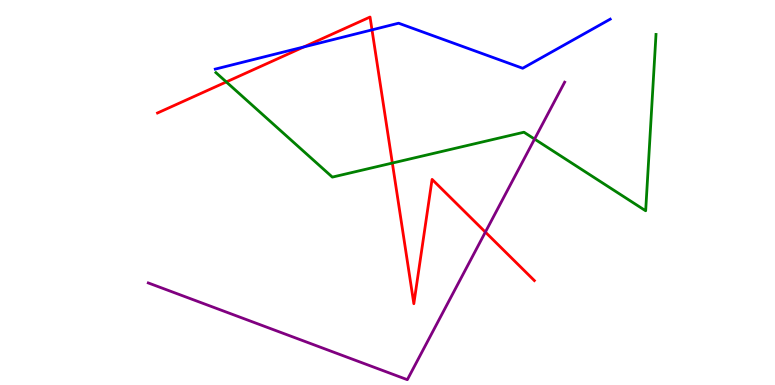[{'lines': ['blue', 'red'], 'intersections': [{'x': 3.92, 'y': 8.78}, {'x': 4.8, 'y': 9.22}]}, {'lines': ['green', 'red'], 'intersections': [{'x': 2.92, 'y': 7.87}, {'x': 5.06, 'y': 5.76}]}, {'lines': ['purple', 'red'], 'intersections': [{'x': 6.26, 'y': 3.97}]}, {'lines': ['blue', 'green'], 'intersections': []}, {'lines': ['blue', 'purple'], 'intersections': []}, {'lines': ['green', 'purple'], 'intersections': [{'x': 6.9, 'y': 6.39}]}]